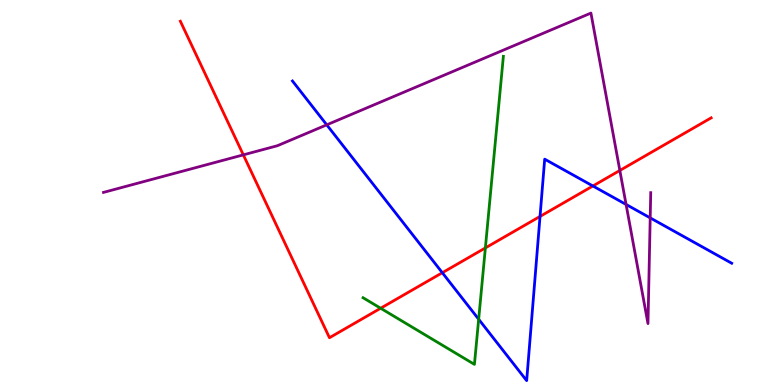[{'lines': ['blue', 'red'], 'intersections': [{'x': 5.71, 'y': 2.92}, {'x': 6.97, 'y': 4.38}, {'x': 7.65, 'y': 5.17}]}, {'lines': ['green', 'red'], 'intersections': [{'x': 4.91, 'y': 1.99}, {'x': 6.26, 'y': 3.56}]}, {'lines': ['purple', 'red'], 'intersections': [{'x': 3.14, 'y': 5.98}, {'x': 8.0, 'y': 5.57}]}, {'lines': ['blue', 'green'], 'intersections': [{'x': 6.18, 'y': 1.71}]}, {'lines': ['blue', 'purple'], 'intersections': [{'x': 4.22, 'y': 6.76}, {'x': 8.08, 'y': 4.69}, {'x': 8.39, 'y': 4.34}]}, {'lines': ['green', 'purple'], 'intersections': []}]